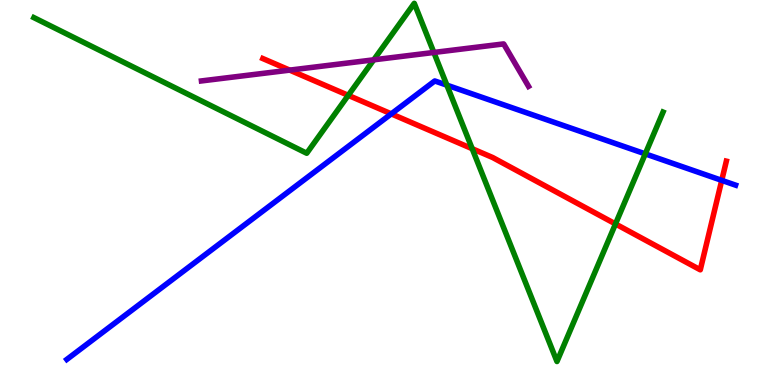[{'lines': ['blue', 'red'], 'intersections': [{'x': 5.05, 'y': 7.04}, {'x': 9.31, 'y': 5.32}]}, {'lines': ['green', 'red'], 'intersections': [{'x': 4.49, 'y': 7.52}, {'x': 6.09, 'y': 6.14}, {'x': 7.94, 'y': 4.18}]}, {'lines': ['purple', 'red'], 'intersections': [{'x': 3.74, 'y': 8.18}]}, {'lines': ['blue', 'green'], 'intersections': [{'x': 5.77, 'y': 7.79}, {'x': 8.33, 'y': 6.0}]}, {'lines': ['blue', 'purple'], 'intersections': []}, {'lines': ['green', 'purple'], 'intersections': [{'x': 4.82, 'y': 8.45}, {'x': 5.6, 'y': 8.64}]}]